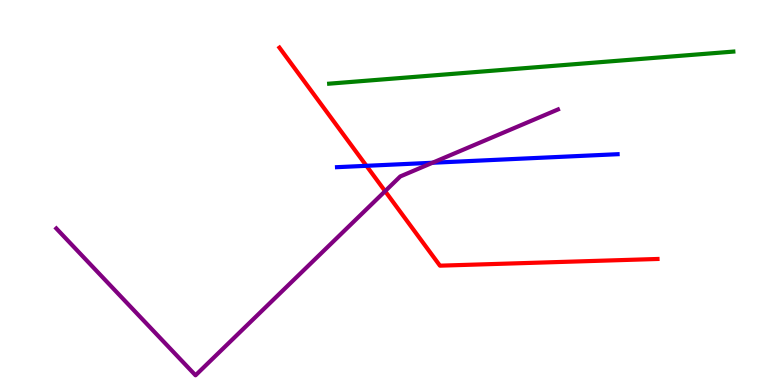[{'lines': ['blue', 'red'], 'intersections': [{'x': 4.73, 'y': 5.69}]}, {'lines': ['green', 'red'], 'intersections': []}, {'lines': ['purple', 'red'], 'intersections': [{'x': 4.97, 'y': 5.03}]}, {'lines': ['blue', 'green'], 'intersections': []}, {'lines': ['blue', 'purple'], 'intersections': [{'x': 5.58, 'y': 5.77}]}, {'lines': ['green', 'purple'], 'intersections': []}]